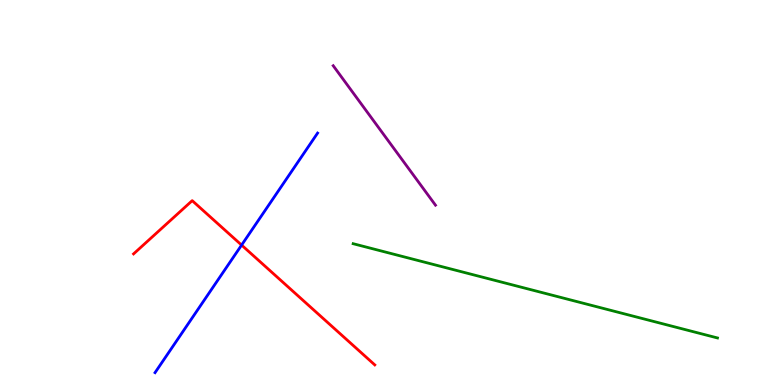[{'lines': ['blue', 'red'], 'intersections': [{'x': 3.12, 'y': 3.63}]}, {'lines': ['green', 'red'], 'intersections': []}, {'lines': ['purple', 'red'], 'intersections': []}, {'lines': ['blue', 'green'], 'intersections': []}, {'lines': ['blue', 'purple'], 'intersections': []}, {'lines': ['green', 'purple'], 'intersections': []}]